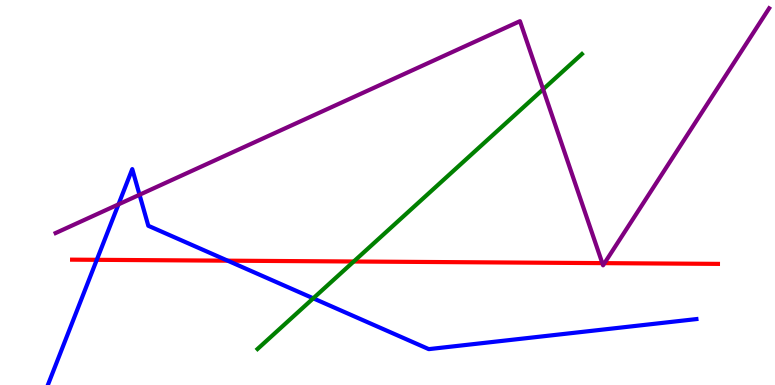[{'lines': ['blue', 'red'], 'intersections': [{'x': 1.25, 'y': 3.25}, {'x': 2.94, 'y': 3.23}]}, {'lines': ['green', 'red'], 'intersections': [{'x': 4.56, 'y': 3.21}]}, {'lines': ['purple', 'red'], 'intersections': [{'x': 7.77, 'y': 3.17}, {'x': 7.8, 'y': 3.17}]}, {'lines': ['blue', 'green'], 'intersections': [{'x': 4.04, 'y': 2.25}]}, {'lines': ['blue', 'purple'], 'intersections': [{'x': 1.53, 'y': 4.69}, {'x': 1.8, 'y': 4.94}]}, {'lines': ['green', 'purple'], 'intersections': [{'x': 7.01, 'y': 7.68}]}]